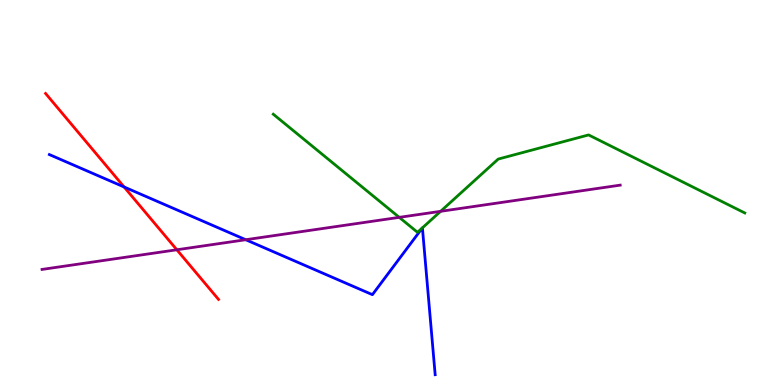[{'lines': ['blue', 'red'], 'intersections': [{'x': 1.6, 'y': 5.14}]}, {'lines': ['green', 'red'], 'intersections': []}, {'lines': ['purple', 'red'], 'intersections': [{'x': 2.28, 'y': 3.51}]}, {'lines': ['blue', 'green'], 'intersections': [{'x': 5.45, 'y': 4.08}, {'x': 5.45, 'y': 4.08}]}, {'lines': ['blue', 'purple'], 'intersections': [{'x': 3.17, 'y': 3.77}]}, {'lines': ['green', 'purple'], 'intersections': [{'x': 5.15, 'y': 4.35}, {'x': 5.69, 'y': 4.51}]}]